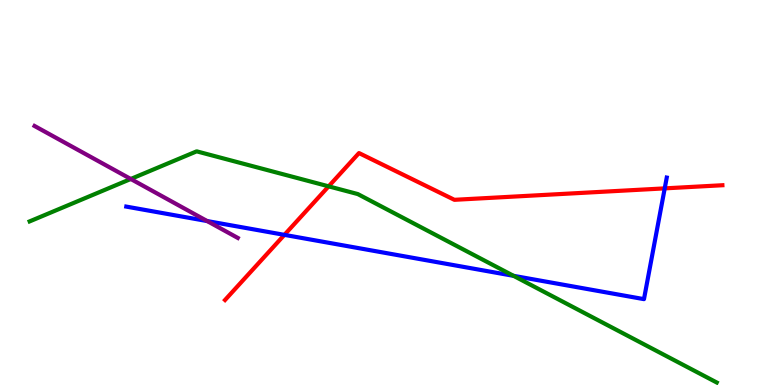[{'lines': ['blue', 'red'], 'intersections': [{'x': 3.67, 'y': 3.9}, {'x': 8.58, 'y': 5.11}]}, {'lines': ['green', 'red'], 'intersections': [{'x': 4.24, 'y': 5.16}]}, {'lines': ['purple', 'red'], 'intersections': []}, {'lines': ['blue', 'green'], 'intersections': [{'x': 6.63, 'y': 2.84}]}, {'lines': ['blue', 'purple'], 'intersections': [{'x': 2.67, 'y': 4.26}]}, {'lines': ['green', 'purple'], 'intersections': [{'x': 1.69, 'y': 5.35}]}]